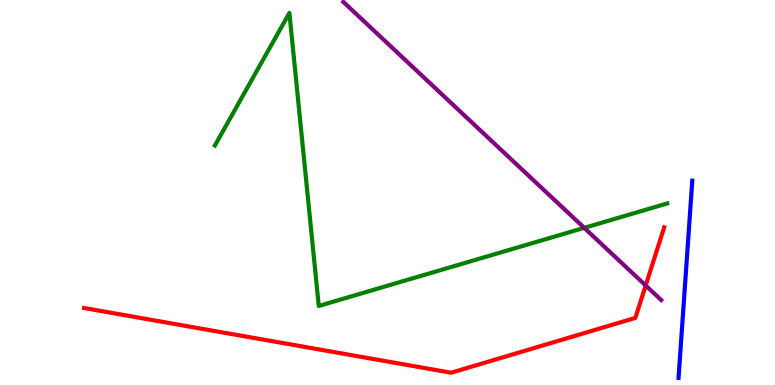[{'lines': ['blue', 'red'], 'intersections': []}, {'lines': ['green', 'red'], 'intersections': []}, {'lines': ['purple', 'red'], 'intersections': [{'x': 8.33, 'y': 2.59}]}, {'lines': ['blue', 'green'], 'intersections': []}, {'lines': ['blue', 'purple'], 'intersections': []}, {'lines': ['green', 'purple'], 'intersections': [{'x': 7.54, 'y': 4.08}]}]